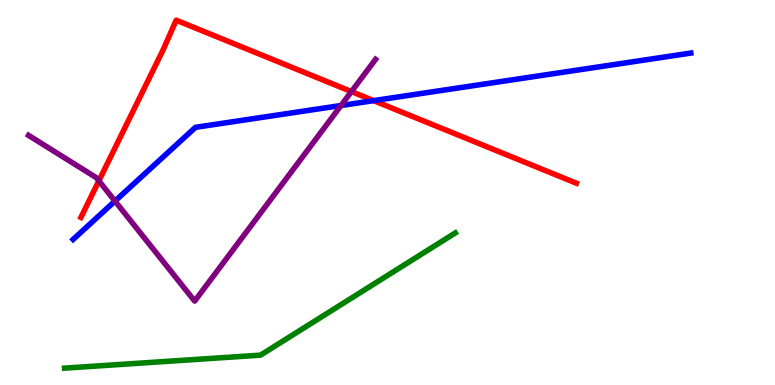[{'lines': ['blue', 'red'], 'intersections': [{'x': 4.82, 'y': 7.39}]}, {'lines': ['green', 'red'], 'intersections': []}, {'lines': ['purple', 'red'], 'intersections': [{'x': 1.28, 'y': 5.3}, {'x': 4.53, 'y': 7.62}]}, {'lines': ['blue', 'green'], 'intersections': []}, {'lines': ['blue', 'purple'], 'intersections': [{'x': 1.48, 'y': 4.78}, {'x': 4.4, 'y': 7.26}]}, {'lines': ['green', 'purple'], 'intersections': []}]